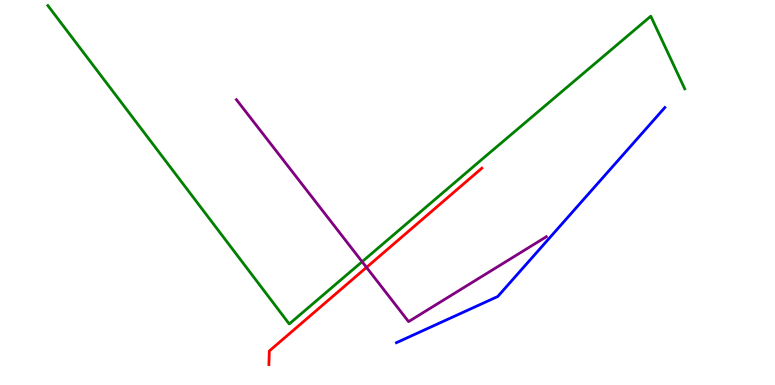[{'lines': ['blue', 'red'], 'intersections': []}, {'lines': ['green', 'red'], 'intersections': []}, {'lines': ['purple', 'red'], 'intersections': [{'x': 4.73, 'y': 3.06}]}, {'lines': ['blue', 'green'], 'intersections': []}, {'lines': ['blue', 'purple'], 'intersections': []}, {'lines': ['green', 'purple'], 'intersections': [{'x': 4.67, 'y': 3.2}]}]